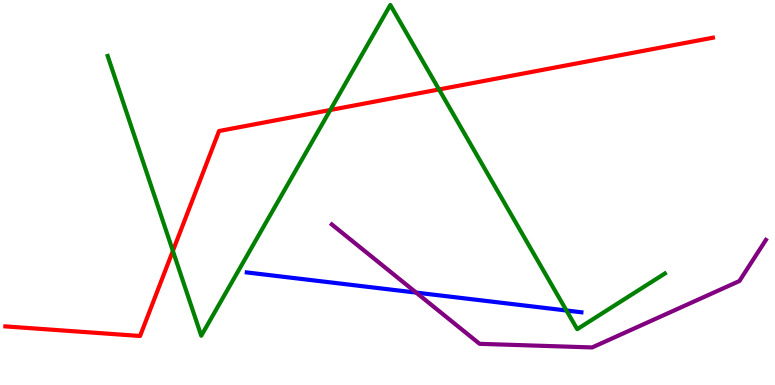[{'lines': ['blue', 'red'], 'intersections': []}, {'lines': ['green', 'red'], 'intersections': [{'x': 2.23, 'y': 3.48}, {'x': 4.26, 'y': 7.14}, {'x': 5.66, 'y': 7.68}]}, {'lines': ['purple', 'red'], 'intersections': []}, {'lines': ['blue', 'green'], 'intersections': [{'x': 7.31, 'y': 1.94}]}, {'lines': ['blue', 'purple'], 'intersections': [{'x': 5.37, 'y': 2.4}]}, {'lines': ['green', 'purple'], 'intersections': []}]